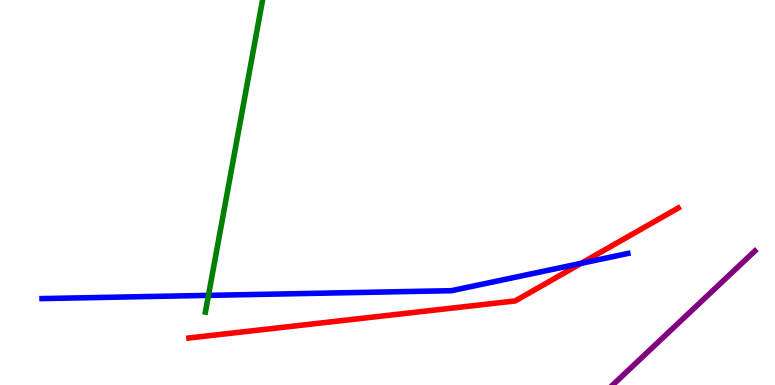[{'lines': ['blue', 'red'], 'intersections': [{'x': 7.5, 'y': 3.16}]}, {'lines': ['green', 'red'], 'intersections': []}, {'lines': ['purple', 'red'], 'intersections': []}, {'lines': ['blue', 'green'], 'intersections': [{'x': 2.69, 'y': 2.33}]}, {'lines': ['blue', 'purple'], 'intersections': []}, {'lines': ['green', 'purple'], 'intersections': []}]